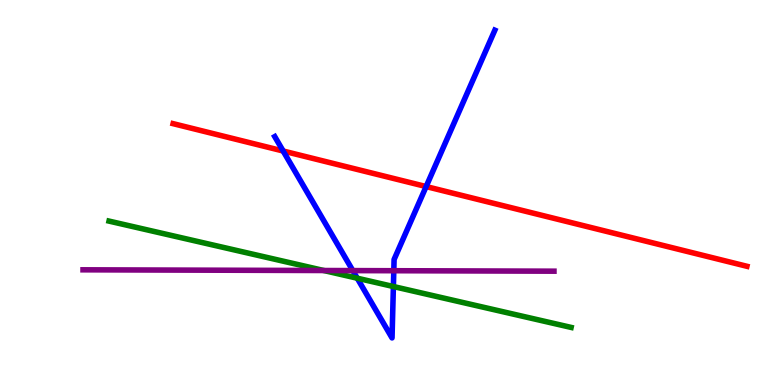[{'lines': ['blue', 'red'], 'intersections': [{'x': 3.65, 'y': 6.08}, {'x': 5.5, 'y': 5.15}]}, {'lines': ['green', 'red'], 'intersections': []}, {'lines': ['purple', 'red'], 'intersections': []}, {'lines': ['blue', 'green'], 'intersections': [{'x': 4.61, 'y': 2.77}, {'x': 5.08, 'y': 2.56}]}, {'lines': ['blue', 'purple'], 'intersections': [{'x': 4.55, 'y': 2.97}, {'x': 5.08, 'y': 2.97}]}, {'lines': ['green', 'purple'], 'intersections': [{'x': 4.18, 'y': 2.97}]}]